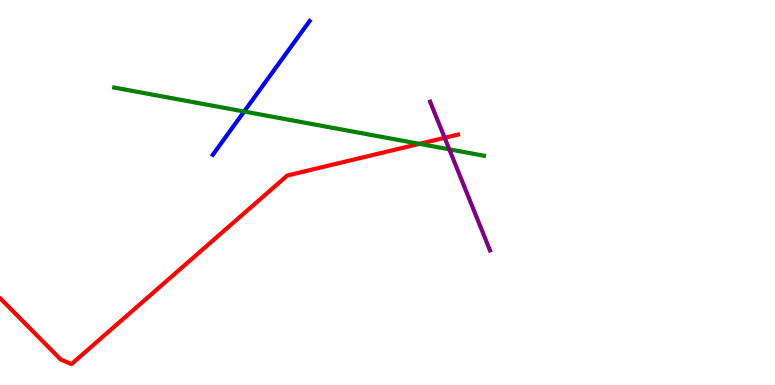[{'lines': ['blue', 'red'], 'intersections': []}, {'lines': ['green', 'red'], 'intersections': [{'x': 5.41, 'y': 6.26}]}, {'lines': ['purple', 'red'], 'intersections': [{'x': 5.74, 'y': 6.42}]}, {'lines': ['blue', 'green'], 'intersections': [{'x': 3.15, 'y': 7.1}]}, {'lines': ['blue', 'purple'], 'intersections': []}, {'lines': ['green', 'purple'], 'intersections': [{'x': 5.8, 'y': 6.12}]}]